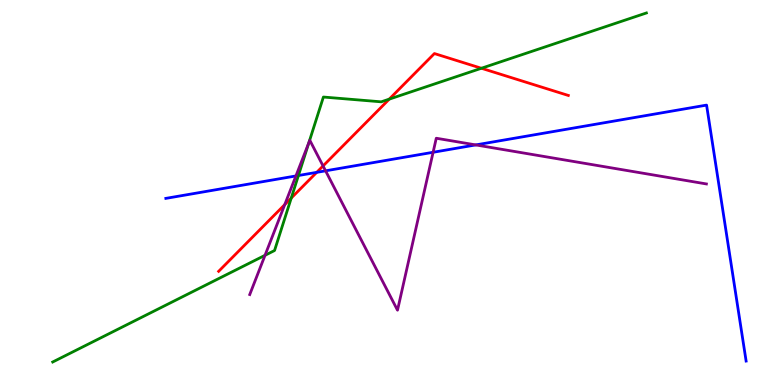[{'lines': ['blue', 'red'], 'intersections': [{'x': 4.09, 'y': 5.52}]}, {'lines': ['green', 'red'], 'intersections': [{'x': 3.76, 'y': 4.86}, {'x': 5.02, 'y': 7.42}, {'x': 6.21, 'y': 8.23}]}, {'lines': ['purple', 'red'], 'intersections': [{'x': 3.67, 'y': 4.69}, {'x': 4.17, 'y': 5.69}]}, {'lines': ['blue', 'green'], 'intersections': [{'x': 3.85, 'y': 5.44}]}, {'lines': ['blue', 'purple'], 'intersections': [{'x': 3.82, 'y': 5.43}, {'x': 4.2, 'y': 5.56}, {'x': 5.59, 'y': 6.04}, {'x': 6.14, 'y': 6.24}]}, {'lines': ['green', 'purple'], 'intersections': [{'x': 3.42, 'y': 3.37}, {'x': 3.99, 'y': 6.3}]}]